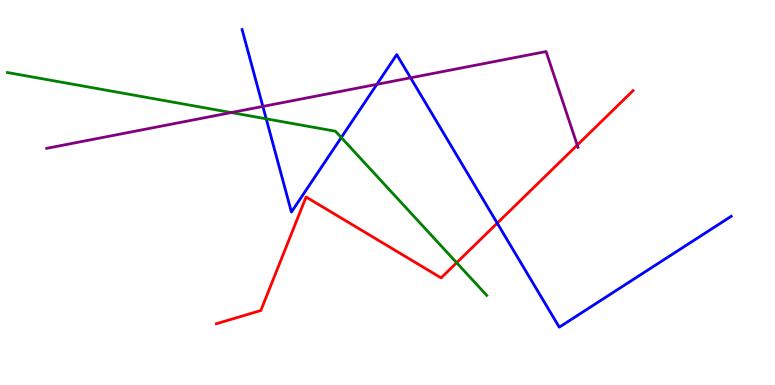[{'lines': ['blue', 'red'], 'intersections': [{'x': 6.42, 'y': 4.2}]}, {'lines': ['green', 'red'], 'intersections': [{'x': 5.89, 'y': 3.18}]}, {'lines': ['purple', 'red'], 'intersections': [{'x': 7.45, 'y': 6.23}]}, {'lines': ['blue', 'green'], 'intersections': [{'x': 3.44, 'y': 6.91}, {'x': 4.4, 'y': 6.43}]}, {'lines': ['blue', 'purple'], 'intersections': [{'x': 3.39, 'y': 7.24}, {'x': 4.86, 'y': 7.81}, {'x': 5.3, 'y': 7.98}]}, {'lines': ['green', 'purple'], 'intersections': [{'x': 2.98, 'y': 7.08}]}]